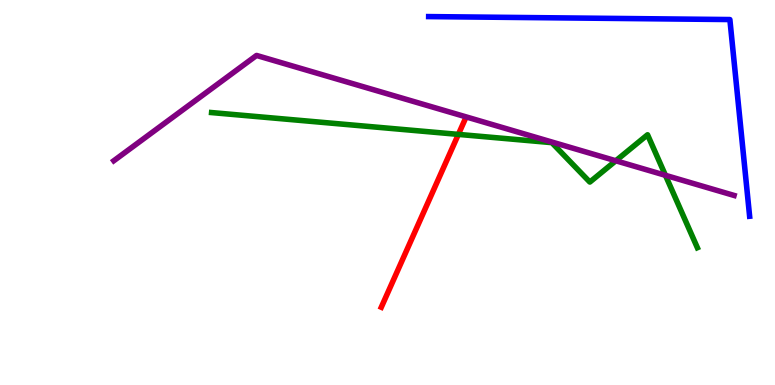[{'lines': ['blue', 'red'], 'intersections': []}, {'lines': ['green', 'red'], 'intersections': [{'x': 5.91, 'y': 6.51}]}, {'lines': ['purple', 'red'], 'intersections': []}, {'lines': ['blue', 'green'], 'intersections': []}, {'lines': ['blue', 'purple'], 'intersections': []}, {'lines': ['green', 'purple'], 'intersections': [{'x': 7.95, 'y': 5.82}, {'x': 8.59, 'y': 5.45}]}]